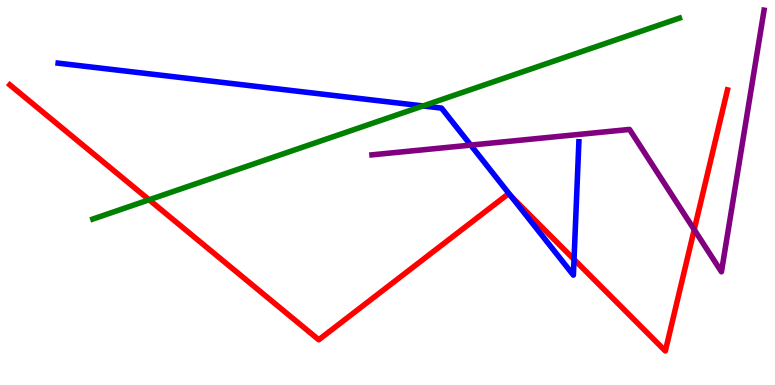[{'lines': ['blue', 'red'], 'intersections': [{'x': 6.6, 'y': 4.9}, {'x': 7.41, 'y': 3.26}]}, {'lines': ['green', 'red'], 'intersections': [{'x': 1.92, 'y': 4.81}]}, {'lines': ['purple', 'red'], 'intersections': [{'x': 8.96, 'y': 4.04}]}, {'lines': ['blue', 'green'], 'intersections': [{'x': 5.46, 'y': 7.25}]}, {'lines': ['blue', 'purple'], 'intersections': [{'x': 6.07, 'y': 6.23}]}, {'lines': ['green', 'purple'], 'intersections': []}]